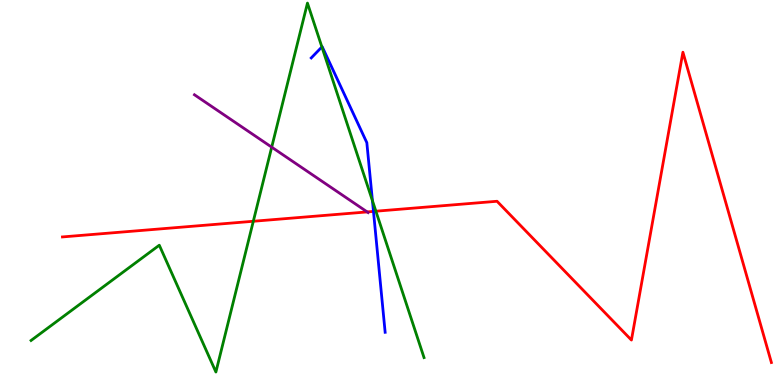[{'lines': ['blue', 'red'], 'intersections': [{'x': 4.82, 'y': 4.51}]}, {'lines': ['green', 'red'], 'intersections': [{'x': 3.27, 'y': 4.25}, {'x': 4.85, 'y': 4.51}]}, {'lines': ['purple', 'red'], 'intersections': [{'x': 4.74, 'y': 4.5}]}, {'lines': ['blue', 'green'], 'intersections': [{'x': 4.15, 'y': 8.78}, {'x': 4.81, 'y': 4.79}]}, {'lines': ['blue', 'purple'], 'intersections': []}, {'lines': ['green', 'purple'], 'intersections': [{'x': 3.51, 'y': 6.18}]}]